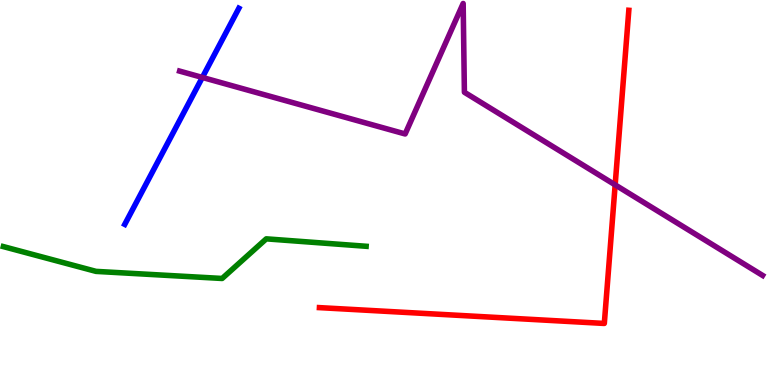[{'lines': ['blue', 'red'], 'intersections': []}, {'lines': ['green', 'red'], 'intersections': []}, {'lines': ['purple', 'red'], 'intersections': [{'x': 7.94, 'y': 5.2}]}, {'lines': ['blue', 'green'], 'intersections': []}, {'lines': ['blue', 'purple'], 'intersections': [{'x': 2.61, 'y': 7.99}]}, {'lines': ['green', 'purple'], 'intersections': []}]